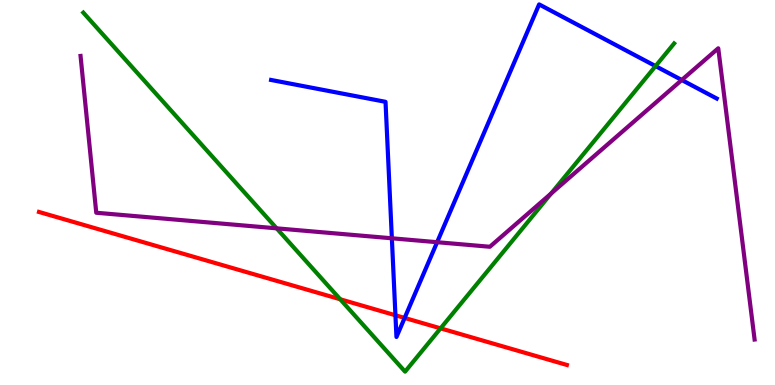[{'lines': ['blue', 'red'], 'intersections': [{'x': 5.1, 'y': 1.81}, {'x': 5.22, 'y': 1.74}]}, {'lines': ['green', 'red'], 'intersections': [{'x': 4.39, 'y': 2.23}, {'x': 5.68, 'y': 1.47}]}, {'lines': ['purple', 'red'], 'intersections': []}, {'lines': ['blue', 'green'], 'intersections': [{'x': 8.46, 'y': 8.28}]}, {'lines': ['blue', 'purple'], 'intersections': [{'x': 5.06, 'y': 3.81}, {'x': 5.64, 'y': 3.71}, {'x': 8.8, 'y': 7.92}]}, {'lines': ['green', 'purple'], 'intersections': [{'x': 3.57, 'y': 4.07}, {'x': 7.11, 'y': 4.97}]}]